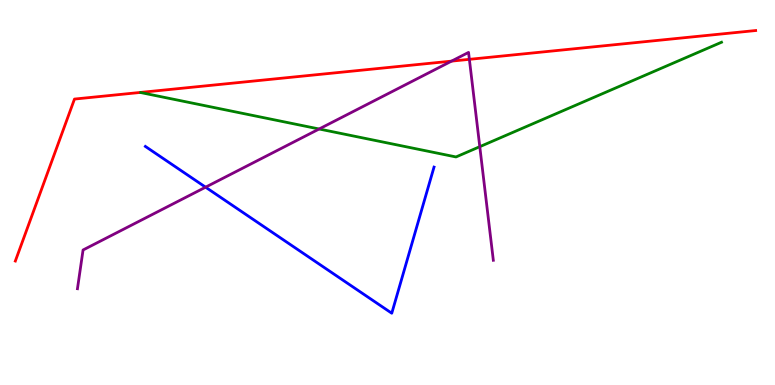[{'lines': ['blue', 'red'], 'intersections': []}, {'lines': ['green', 'red'], 'intersections': []}, {'lines': ['purple', 'red'], 'intersections': [{'x': 5.83, 'y': 8.41}, {'x': 6.06, 'y': 8.46}]}, {'lines': ['blue', 'green'], 'intersections': []}, {'lines': ['blue', 'purple'], 'intersections': [{'x': 2.65, 'y': 5.14}]}, {'lines': ['green', 'purple'], 'intersections': [{'x': 4.12, 'y': 6.65}, {'x': 6.19, 'y': 6.19}]}]